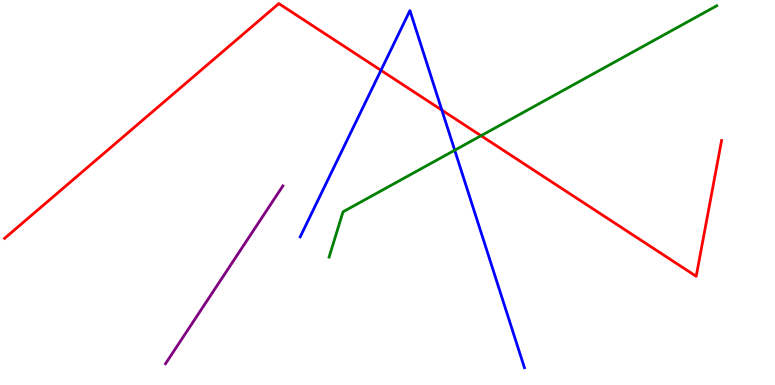[{'lines': ['blue', 'red'], 'intersections': [{'x': 4.92, 'y': 8.17}, {'x': 5.7, 'y': 7.14}]}, {'lines': ['green', 'red'], 'intersections': [{'x': 6.21, 'y': 6.47}]}, {'lines': ['purple', 'red'], 'intersections': []}, {'lines': ['blue', 'green'], 'intersections': [{'x': 5.87, 'y': 6.1}]}, {'lines': ['blue', 'purple'], 'intersections': []}, {'lines': ['green', 'purple'], 'intersections': []}]